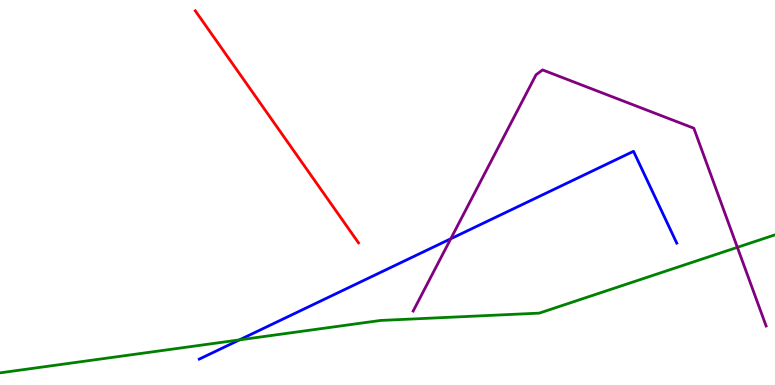[{'lines': ['blue', 'red'], 'intersections': []}, {'lines': ['green', 'red'], 'intersections': []}, {'lines': ['purple', 'red'], 'intersections': []}, {'lines': ['blue', 'green'], 'intersections': [{'x': 3.09, 'y': 1.17}]}, {'lines': ['blue', 'purple'], 'intersections': [{'x': 5.82, 'y': 3.8}]}, {'lines': ['green', 'purple'], 'intersections': [{'x': 9.51, 'y': 3.58}]}]